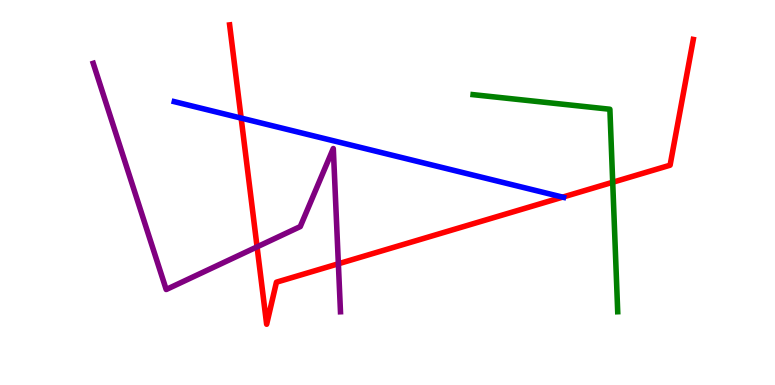[{'lines': ['blue', 'red'], 'intersections': [{'x': 3.11, 'y': 6.93}, {'x': 7.26, 'y': 4.88}]}, {'lines': ['green', 'red'], 'intersections': [{'x': 7.91, 'y': 5.27}]}, {'lines': ['purple', 'red'], 'intersections': [{'x': 3.32, 'y': 3.59}, {'x': 4.37, 'y': 3.15}]}, {'lines': ['blue', 'green'], 'intersections': []}, {'lines': ['blue', 'purple'], 'intersections': []}, {'lines': ['green', 'purple'], 'intersections': []}]